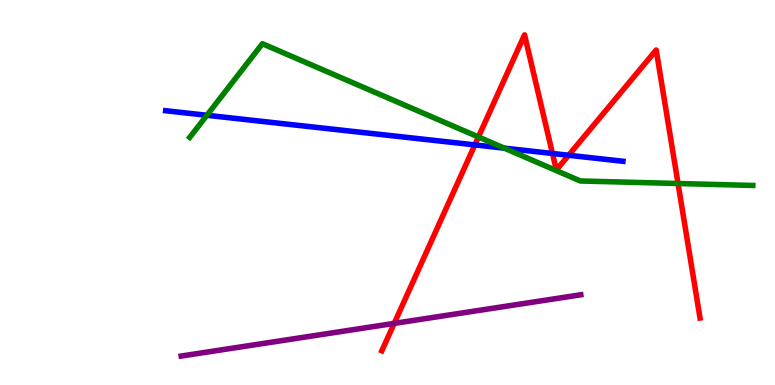[{'lines': ['blue', 'red'], 'intersections': [{'x': 6.13, 'y': 6.24}, {'x': 7.13, 'y': 6.01}, {'x': 7.34, 'y': 5.97}]}, {'lines': ['green', 'red'], 'intersections': [{'x': 6.17, 'y': 6.44}, {'x': 8.75, 'y': 5.23}]}, {'lines': ['purple', 'red'], 'intersections': [{'x': 5.09, 'y': 1.6}]}, {'lines': ['blue', 'green'], 'intersections': [{'x': 2.67, 'y': 7.01}, {'x': 6.51, 'y': 6.15}]}, {'lines': ['blue', 'purple'], 'intersections': []}, {'lines': ['green', 'purple'], 'intersections': []}]